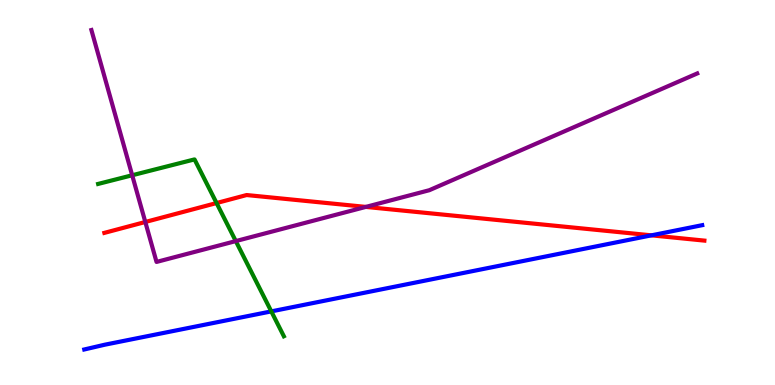[{'lines': ['blue', 'red'], 'intersections': [{'x': 8.41, 'y': 3.89}]}, {'lines': ['green', 'red'], 'intersections': [{'x': 2.79, 'y': 4.73}]}, {'lines': ['purple', 'red'], 'intersections': [{'x': 1.88, 'y': 4.23}, {'x': 4.72, 'y': 4.63}]}, {'lines': ['blue', 'green'], 'intersections': [{'x': 3.5, 'y': 1.91}]}, {'lines': ['blue', 'purple'], 'intersections': []}, {'lines': ['green', 'purple'], 'intersections': [{'x': 1.71, 'y': 5.45}, {'x': 3.04, 'y': 3.74}]}]